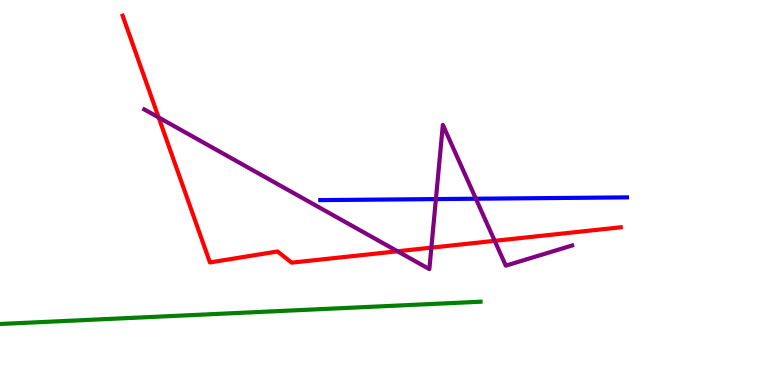[{'lines': ['blue', 'red'], 'intersections': []}, {'lines': ['green', 'red'], 'intersections': []}, {'lines': ['purple', 'red'], 'intersections': [{'x': 2.05, 'y': 6.95}, {'x': 5.13, 'y': 3.47}, {'x': 5.57, 'y': 3.57}, {'x': 6.38, 'y': 3.74}]}, {'lines': ['blue', 'green'], 'intersections': []}, {'lines': ['blue', 'purple'], 'intersections': [{'x': 5.62, 'y': 4.83}, {'x': 6.14, 'y': 4.84}]}, {'lines': ['green', 'purple'], 'intersections': []}]